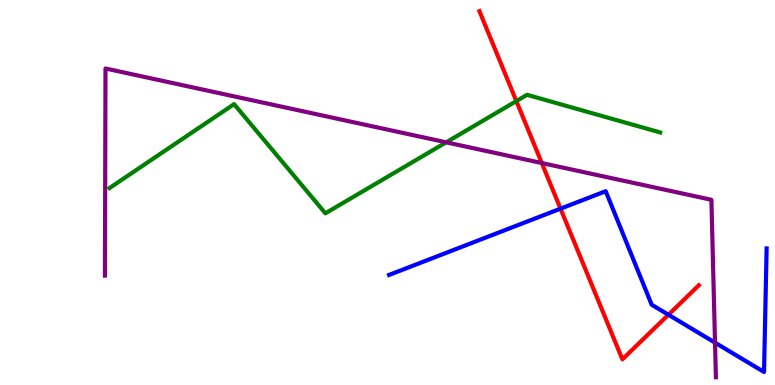[{'lines': ['blue', 'red'], 'intersections': [{'x': 7.23, 'y': 4.58}, {'x': 8.62, 'y': 1.82}]}, {'lines': ['green', 'red'], 'intersections': [{'x': 6.66, 'y': 7.37}]}, {'lines': ['purple', 'red'], 'intersections': [{'x': 6.99, 'y': 5.77}]}, {'lines': ['blue', 'green'], 'intersections': []}, {'lines': ['blue', 'purple'], 'intersections': [{'x': 9.23, 'y': 1.1}]}, {'lines': ['green', 'purple'], 'intersections': [{'x': 5.76, 'y': 6.3}]}]